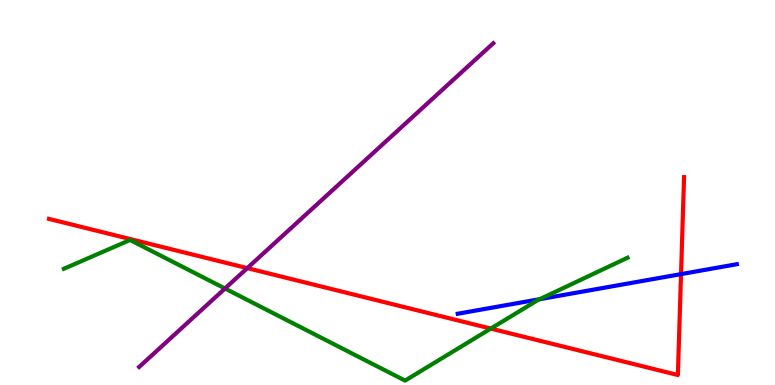[{'lines': ['blue', 'red'], 'intersections': [{'x': 8.79, 'y': 2.88}]}, {'lines': ['green', 'red'], 'intersections': [{'x': 6.33, 'y': 1.47}]}, {'lines': ['purple', 'red'], 'intersections': [{'x': 3.19, 'y': 3.04}]}, {'lines': ['blue', 'green'], 'intersections': [{'x': 6.96, 'y': 2.23}]}, {'lines': ['blue', 'purple'], 'intersections': []}, {'lines': ['green', 'purple'], 'intersections': [{'x': 2.9, 'y': 2.51}]}]